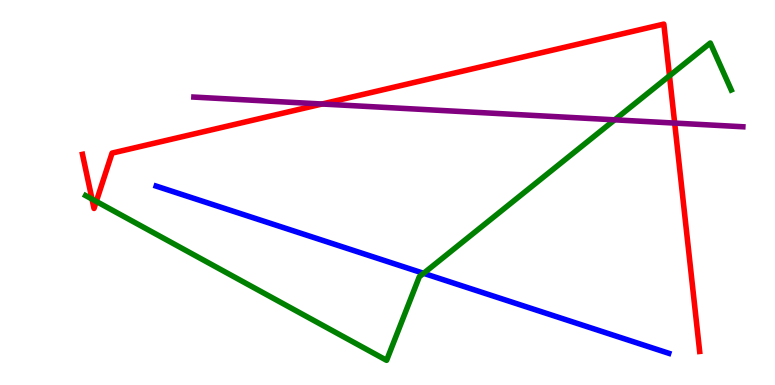[{'lines': ['blue', 'red'], 'intersections': []}, {'lines': ['green', 'red'], 'intersections': [{'x': 1.19, 'y': 4.83}, {'x': 1.24, 'y': 4.77}, {'x': 8.64, 'y': 8.03}]}, {'lines': ['purple', 'red'], 'intersections': [{'x': 4.16, 'y': 7.3}, {'x': 8.71, 'y': 6.8}]}, {'lines': ['blue', 'green'], 'intersections': [{'x': 5.47, 'y': 2.9}]}, {'lines': ['blue', 'purple'], 'intersections': []}, {'lines': ['green', 'purple'], 'intersections': [{'x': 7.93, 'y': 6.89}]}]